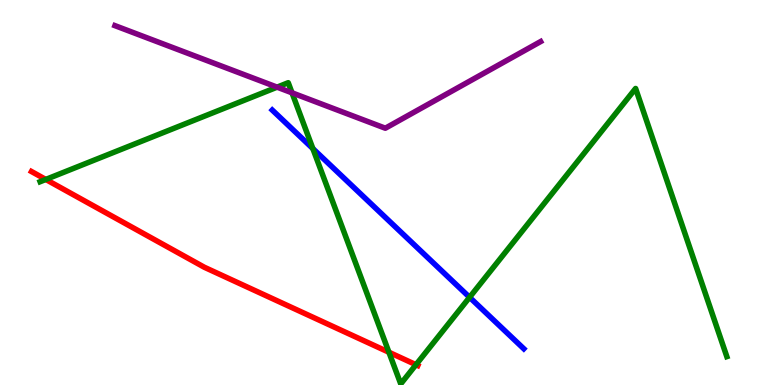[{'lines': ['blue', 'red'], 'intersections': []}, {'lines': ['green', 'red'], 'intersections': [{'x': 0.591, 'y': 5.34}, {'x': 5.02, 'y': 0.851}, {'x': 5.37, 'y': 0.527}]}, {'lines': ['purple', 'red'], 'intersections': []}, {'lines': ['blue', 'green'], 'intersections': [{'x': 4.04, 'y': 6.14}, {'x': 6.06, 'y': 2.28}]}, {'lines': ['blue', 'purple'], 'intersections': []}, {'lines': ['green', 'purple'], 'intersections': [{'x': 3.58, 'y': 7.74}, {'x': 3.77, 'y': 7.59}]}]